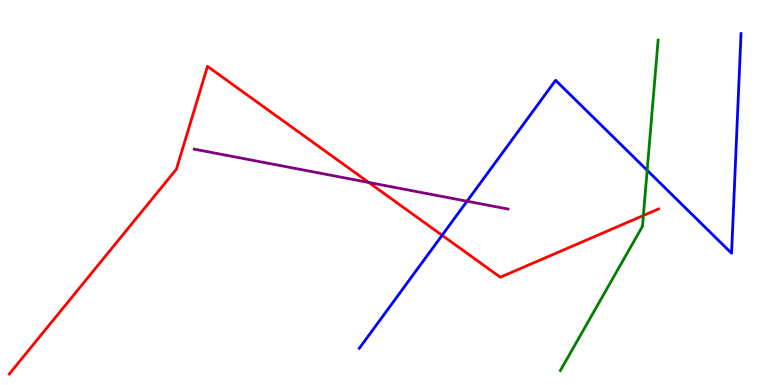[{'lines': ['blue', 'red'], 'intersections': [{'x': 5.7, 'y': 3.89}]}, {'lines': ['green', 'red'], 'intersections': [{'x': 8.3, 'y': 4.4}]}, {'lines': ['purple', 'red'], 'intersections': [{'x': 4.76, 'y': 5.26}]}, {'lines': ['blue', 'green'], 'intersections': [{'x': 8.35, 'y': 5.58}]}, {'lines': ['blue', 'purple'], 'intersections': [{'x': 6.03, 'y': 4.77}]}, {'lines': ['green', 'purple'], 'intersections': []}]